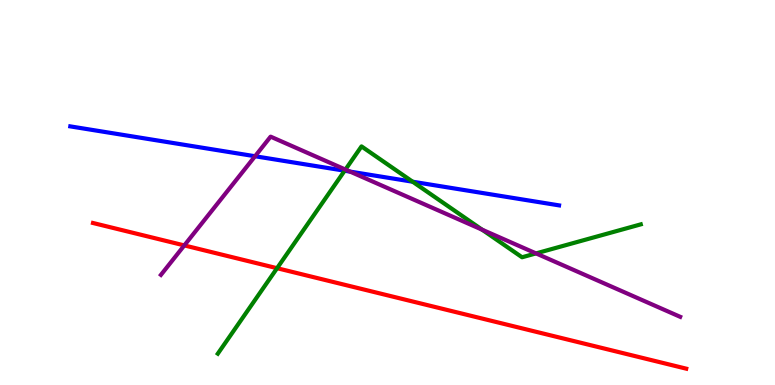[{'lines': ['blue', 'red'], 'intersections': []}, {'lines': ['green', 'red'], 'intersections': [{'x': 3.58, 'y': 3.03}]}, {'lines': ['purple', 'red'], 'intersections': [{'x': 2.38, 'y': 3.63}]}, {'lines': ['blue', 'green'], 'intersections': [{'x': 4.45, 'y': 5.57}, {'x': 5.32, 'y': 5.28}]}, {'lines': ['blue', 'purple'], 'intersections': [{'x': 3.29, 'y': 5.94}, {'x': 4.52, 'y': 5.54}]}, {'lines': ['green', 'purple'], 'intersections': [{'x': 4.46, 'y': 5.6}, {'x': 6.22, 'y': 4.03}, {'x': 6.92, 'y': 3.42}]}]